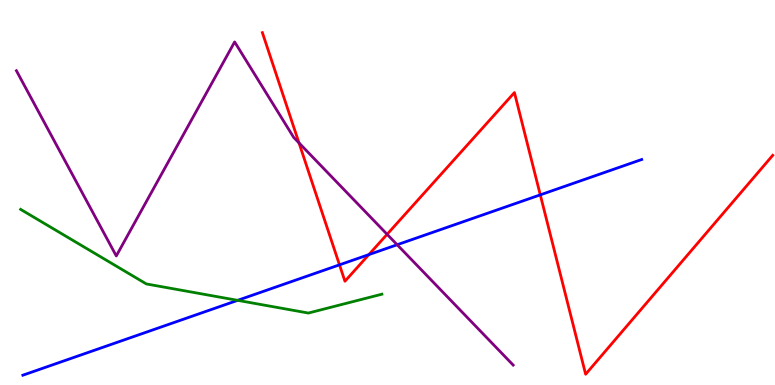[{'lines': ['blue', 'red'], 'intersections': [{'x': 4.38, 'y': 3.12}, {'x': 4.76, 'y': 3.39}, {'x': 6.97, 'y': 4.94}]}, {'lines': ['green', 'red'], 'intersections': []}, {'lines': ['purple', 'red'], 'intersections': [{'x': 3.86, 'y': 6.29}, {'x': 4.99, 'y': 3.91}]}, {'lines': ['blue', 'green'], 'intersections': [{'x': 3.07, 'y': 2.2}]}, {'lines': ['blue', 'purple'], 'intersections': [{'x': 5.12, 'y': 3.64}]}, {'lines': ['green', 'purple'], 'intersections': []}]